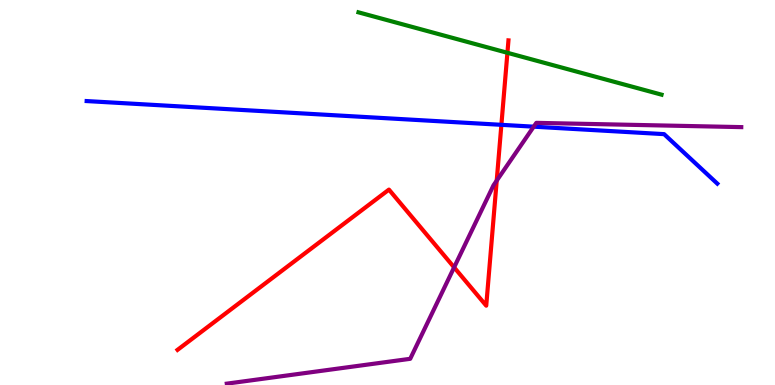[{'lines': ['blue', 'red'], 'intersections': [{'x': 6.47, 'y': 6.76}]}, {'lines': ['green', 'red'], 'intersections': [{'x': 6.55, 'y': 8.63}]}, {'lines': ['purple', 'red'], 'intersections': [{'x': 5.86, 'y': 3.06}, {'x': 6.41, 'y': 5.31}]}, {'lines': ['blue', 'green'], 'intersections': []}, {'lines': ['blue', 'purple'], 'intersections': [{'x': 6.89, 'y': 6.71}]}, {'lines': ['green', 'purple'], 'intersections': []}]